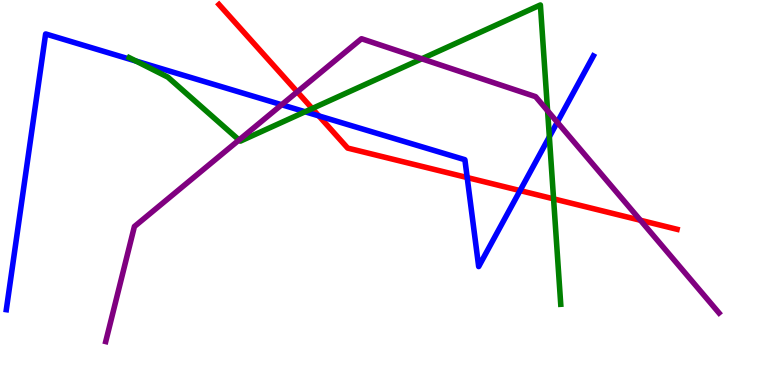[{'lines': ['blue', 'red'], 'intersections': [{'x': 4.11, 'y': 6.99}, {'x': 6.03, 'y': 5.39}, {'x': 6.71, 'y': 5.05}]}, {'lines': ['green', 'red'], 'intersections': [{'x': 4.03, 'y': 7.18}, {'x': 7.14, 'y': 4.84}]}, {'lines': ['purple', 'red'], 'intersections': [{'x': 3.84, 'y': 7.61}, {'x': 8.26, 'y': 4.28}]}, {'lines': ['blue', 'green'], 'intersections': [{'x': 1.75, 'y': 8.42}, {'x': 3.94, 'y': 7.1}, {'x': 7.09, 'y': 6.45}]}, {'lines': ['blue', 'purple'], 'intersections': [{'x': 3.63, 'y': 7.28}, {'x': 7.19, 'y': 6.83}]}, {'lines': ['green', 'purple'], 'intersections': [{'x': 3.08, 'y': 6.36}, {'x': 5.44, 'y': 8.47}, {'x': 7.07, 'y': 7.12}]}]